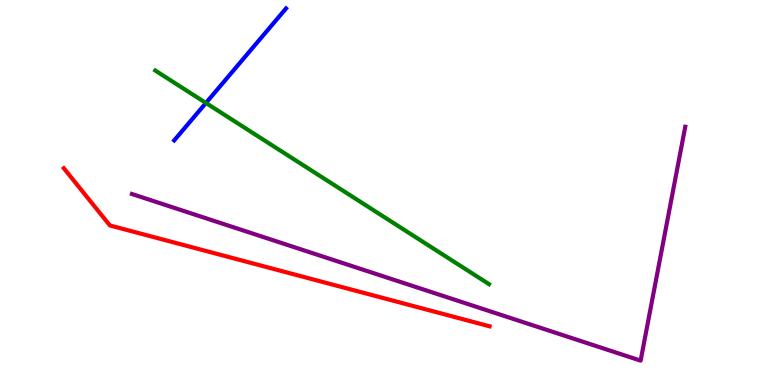[{'lines': ['blue', 'red'], 'intersections': []}, {'lines': ['green', 'red'], 'intersections': []}, {'lines': ['purple', 'red'], 'intersections': []}, {'lines': ['blue', 'green'], 'intersections': [{'x': 2.66, 'y': 7.33}]}, {'lines': ['blue', 'purple'], 'intersections': []}, {'lines': ['green', 'purple'], 'intersections': []}]